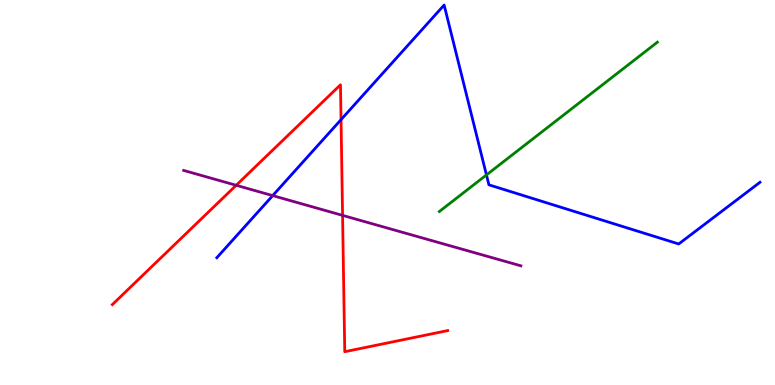[{'lines': ['blue', 'red'], 'intersections': [{'x': 4.4, 'y': 6.89}]}, {'lines': ['green', 'red'], 'intersections': []}, {'lines': ['purple', 'red'], 'intersections': [{'x': 3.05, 'y': 5.19}, {'x': 4.42, 'y': 4.41}]}, {'lines': ['blue', 'green'], 'intersections': [{'x': 6.28, 'y': 5.46}]}, {'lines': ['blue', 'purple'], 'intersections': [{'x': 3.52, 'y': 4.92}]}, {'lines': ['green', 'purple'], 'intersections': []}]